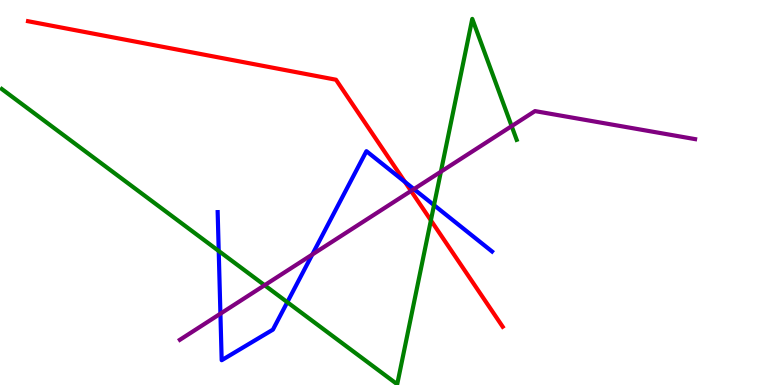[{'lines': ['blue', 'red'], 'intersections': [{'x': 5.23, 'y': 5.27}]}, {'lines': ['green', 'red'], 'intersections': [{'x': 5.56, 'y': 4.28}]}, {'lines': ['purple', 'red'], 'intersections': [{'x': 5.3, 'y': 5.04}]}, {'lines': ['blue', 'green'], 'intersections': [{'x': 2.82, 'y': 3.48}, {'x': 3.71, 'y': 2.15}, {'x': 5.6, 'y': 4.67}]}, {'lines': ['blue', 'purple'], 'intersections': [{'x': 2.84, 'y': 1.85}, {'x': 4.03, 'y': 3.39}, {'x': 5.34, 'y': 5.09}]}, {'lines': ['green', 'purple'], 'intersections': [{'x': 3.41, 'y': 2.59}, {'x': 5.69, 'y': 5.54}, {'x': 6.6, 'y': 6.72}]}]